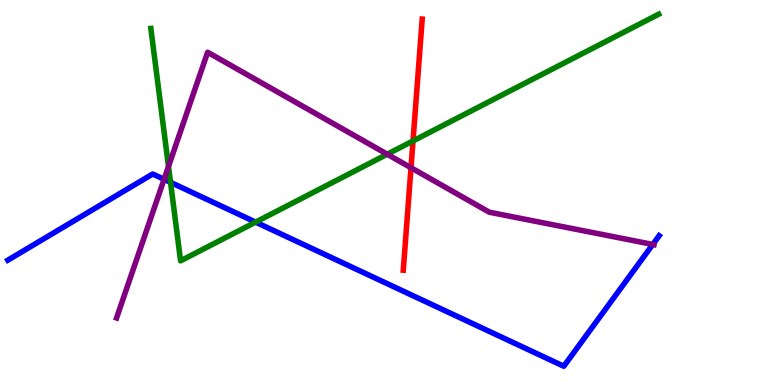[{'lines': ['blue', 'red'], 'intersections': []}, {'lines': ['green', 'red'], 'intersections': [{'x': 5.33, 'y': 6.34}]}, {'lines': ['purple', 'red'], 'intersections': [{'x': 5.3, 'y': 5.64}]}, {'lines': ['blue', 'green'], 'intersections': [{'x': 2.2, 'y': 5.26}, {'x': 3.3, 'y': 4.23}]}, {'lines': ['blue', 'purple'], 'intersections': [{'x': 2.12, 'y': 5.34}, {'x': 8.42, 'y': 3.65}]}, {'lines': ['green', 'purple'], 'intersections': [{'x': 2.17, 'y': 5.68}, {'x': 5.0, 'y': 5.99}]}]